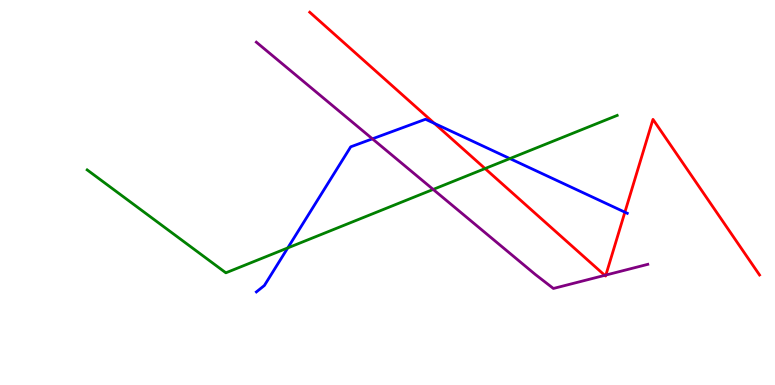[{'lines': ['blue', 'red'], 'intersections': [{'x': 5.61, 'y': 6.8}, {'x': 8.06, 'y': 4.49}]}, {'lines': ['green', 'red'], 'intersections': [{'x': 6.26, 'y': 5.62}]}, {'lines': ['purple', 'red'], 'intersections': [{'x': 7.8, 'y': 2.85}, {'x': 7.82, 'y': 2.86}]}, {'lines': ['blue', 'green'], 'intersections': [{'x': 3.71, 'y': 3.56}, {'x': 6.58, 'y': 5.88}]}, {'lines': ['blue', 'purple'], 'intersections': [{'x': 4.81, 'y': 6.39}]}, {'lines': ['green', 'purple'], 'intersections': [{'x': 5.59, 'y': 5.08}]}]